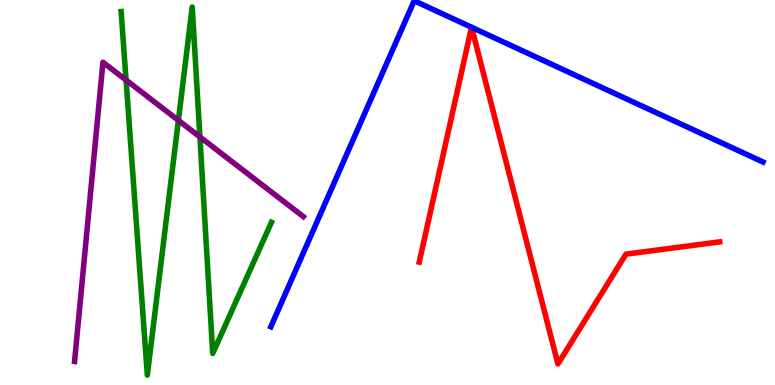[{'lines': ['blue', 'red'], 'intersections': [{'x': 6.08, 'y': 9.29}, {'x': 6.09, 'y': 9.29}]}, {'lines': ['green', 'red'], 'intersections': []}, {'lines': ['purple', 'red'], 'intersections': []}, {'lines': ['blue', 'green'], 'intersections': []}, {'lines': ['blue', 'purple'], 'intersections': []}, {'lines': ['green', 'purple'], 'intersections': [{'x': 1.63, 'y': 7.92}, {'x': 2.3, 'y': 6.87}, {'x': 2.58, 'y': 6.44}]}]